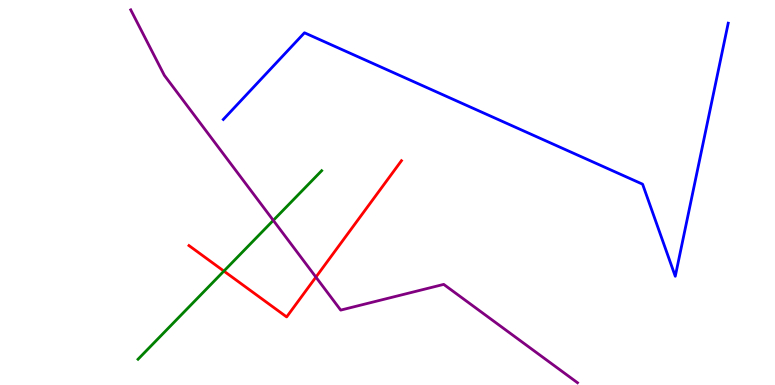[{'lines': ['blue', 'red'], 'intersections': []}, {'lines': ['green', 'red'], 'intersections': [{'x': 2.89, 'y': 2.96}]}, {'lines': ['purple', 'red'], 'intersections': [{'x': 4.08, 'y': 2.8}]}, {'lines': ['blue', 'green'], 'intersections': []}, {'lines': ['blue', 'purple'], 'intersections': []}, {'lines': ['green', 'purple'], 'intersections': [{'x': 3.53, 'y': 4.28}]}]